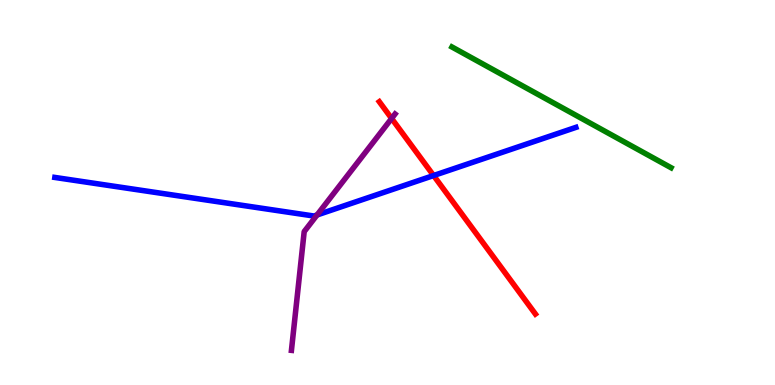[{'lines': ['blue', 'red'], 'intersections': [{'x': 5.59, 'y': 5.44}]}, {'lines': ['green', 'red'], 'intersections': []}, {'lines': ['purple', 'red'], 'intersections': [{'x': 5.05, 'y': 6.92}]}, {'lines': ['blue', 'green'], 'intersections': []}, {'lines': ['blue', 'purple'], 'intersections': [{'x': 4.09, 'y': 4.42}]}, {'lines': ['green', 'purple'], 'intersections': []}]